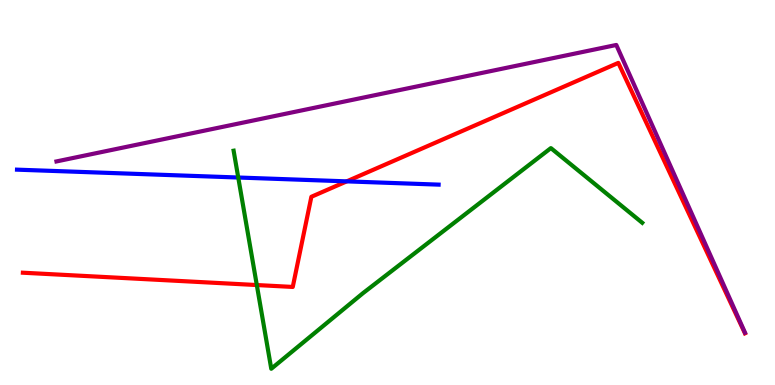[{'lines': ['blue', 'red'], 'intersections': [{'x': 4.47, 'y': 5.29}]}, {'lines': ['green', 'red'], 'intersections': [{'x': 3.31, 'y': 2.6}]}, {'lines': ['purple', 'red'], 'intersections': []}, {'lines': ['blue', 'green'], 'intersections': [{'x': 3.07, 'y': 5.39}]}, {'lines': ['blue', 'purple'], 'intersections': []}, {'lines': ['green', 'purple'], 'intersections': []}]